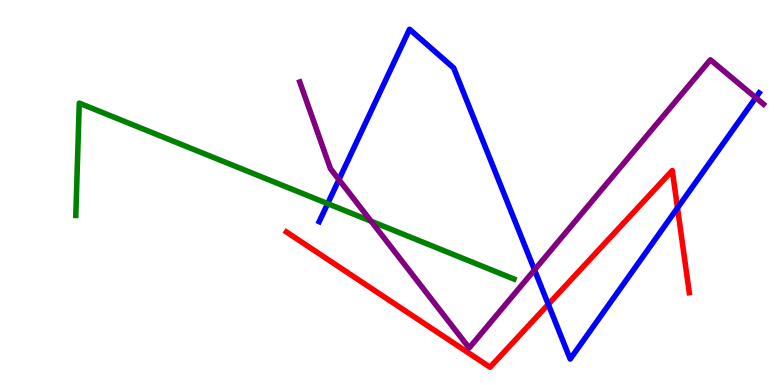[{'lines': ['blue', 'red'], 'intersections': [{'x': 7.07, 'y': 2.1}, {'x': 8.74, 'y': 4.6}]}, {'lines': ['green', 'red'], 'intersections': []}, {'lines': ['purple', 'red'], 'intersections': []}, {'lines': ['blue', 'green'], 'intersections': [{'x': 4.23, 'y': 4.71}]}, {'lines': ['blue', 'purple'], 'intersections': [{'x': 4.37, 'y': 5.33}, {'x': 6.9, 'y': 2.99}, {'x': 9.75, 'y': 7.46}]}, {'lines': ['green', 'purple'], 'intersections': [{'x': 4.79, 'y': 4.25}]}]